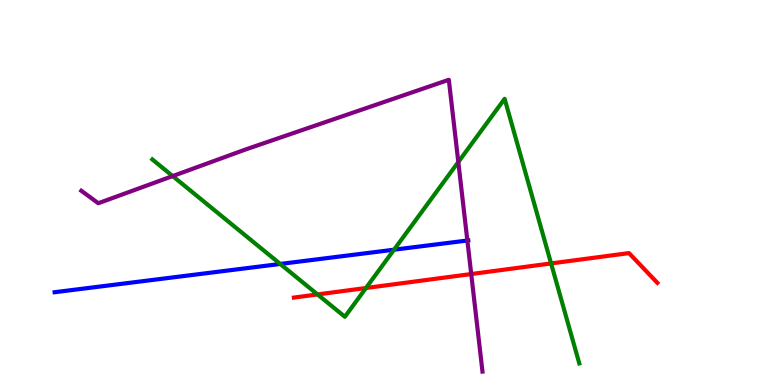[{'lines': ['blue', 'red'], 'intersections': []}, {'lines': ['green', 'red'], 'intersections': [{'x': 4.1, 'y': 2.35}, {'x': 4.72, 'y': 2.52}, {'x': 7.11, 'y': 3.16}]}, {'lines': ['purple', 'red'], 'intersections': [{'x': 6.08, 'y': 2.88}]}, {'lines': ['blue', 'green'], 'intersections': [{'x': 3.62, 'y': 3.14}, {'x': 5.08, 'y': 3.51}]}, {'lines': ['blue', 'purple'], 'intersections': [{'x': 6.03, 'y': 3.75}]}, {'lines': ['green', 'purple'], 'intersections': [{'x': 2.23, 'y': 5.43}, {'x': 5.91, 'y': 5.79}]}]